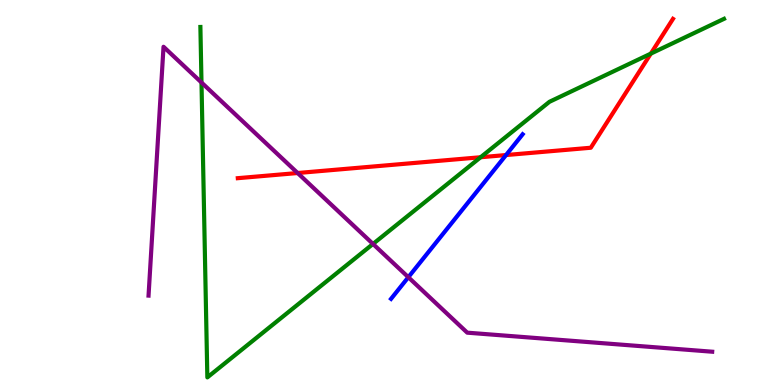[{'lines': ['blue', 'red'], 'intersections': [{'x': 6.53, 'y': 5.97}]}, {'lines': ['green', 'red'], 'intersections': [{'x': 6.2, 'y': 5.92}, {'x': 8.4, 'y': 8.61}]}, {'lines': ['purple', 'red'], 'intersections': [{'x': 3.84, 'y': 5.51}]}, {'lines': ['blue', 'green'], 'intersections': []}, {'lines': ['blue', 'purple'], 'intersections': [{'x': 5.27, 'y': 2.8}]}, {'lines': ['green', 'purple'], 'intersections': [{'x': 2.6, 'y': 7.86}, {'x': 4.81, 'y': 3.66}]}]